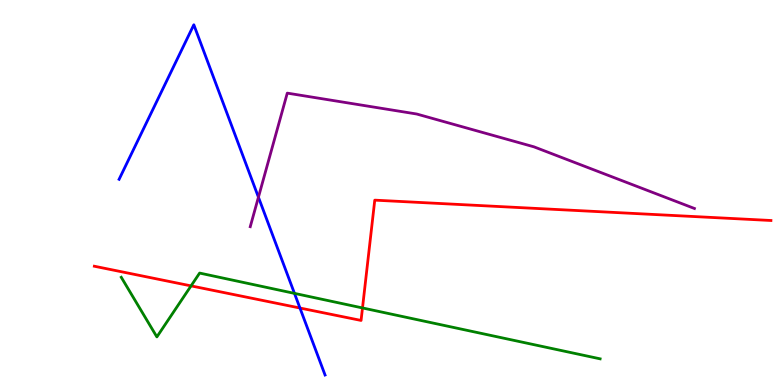[{'lines': ['blue', 'red'], 'intersections': [{'x': 3.87, 'y': 2.0}]}, {'lines': ['green', 'red'], 'intersections': [{'x': 2.47, 'y': 2.57}, {'x': 4.68, 'y': 2.0}]}, {'lines': ['purple', 'red'], 'intersections': []}, {'lines': ['blue', 'green'], 'intersections': [{'x': 3.8, 'y': 2.38}]}, {'lines': ['blue', 'purple'], 'intersections': [{'x': 3.33, 'y': 4.88}]}, {'lines': ['green', 'purple'], 'intersections': []}]